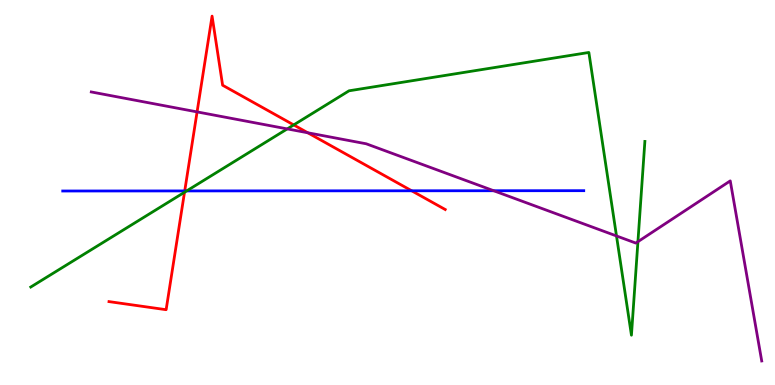[{'lines': ['blue', 'red'], 'intersections': [{'x': 2.38, 'y': 5.04}, {'x': 5.31, 'y': 5.04}]}, {'lines': ['green', 'red'], 'intersections': [{'x': 2.38, 'y': 5.01}, {'x': 3.79, 'y': 6.76}]}, {'lines': ['purple', 'red'], 'intersections': [{'x': 2.54, 'y': 7.09}, {'x': 3.97, 'y': 6.55}]}, {'lines': ['blue', 'green'], 'intersections': [{'x': 2.41, 'y': 5.04}]}, {'lines': ['blue', 'purple'], 'intersections': [{'x': 6.37, 'y': 5.05}]}, {'lines': ['green', 'purple'], 'intersections': [{'x': 3.71, 'y': 6.65}, {'x': 7.95, 'y': 3.87}, {'x': 8.23, 'y': 3.72}]}]